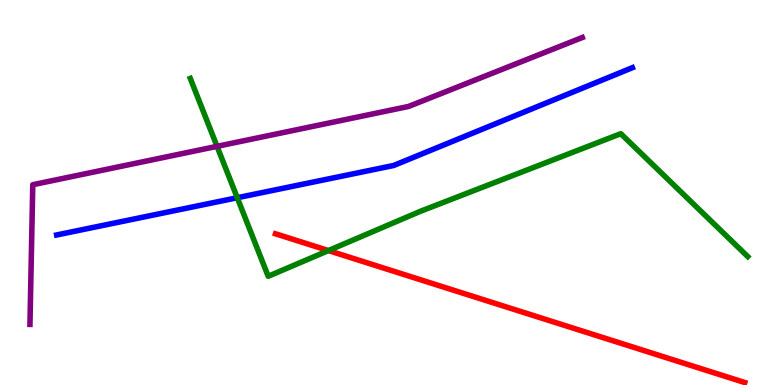[{'lines': ['blue', 'red'], 'intersections': []}, {'lines': ['green', 'red'], 'intersections': [{'x': 4.24, 'y': 3.49}]}, {'lines': ['purple', 'red'], 'intersections': []}, {'lines': ['blue', 'green'], 'intersections': [{'x': 3.06, 'y': 4.86}]}, {'lines': ['blue', 'purple'], 'intersections': []}, {'lines': ['green', 'purple'], 'intersections': [{'x': 2.8, 'y': 6.2}]}]